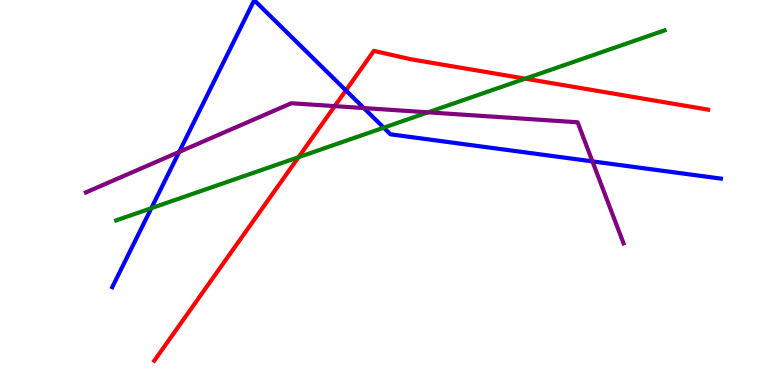[{'lines': ['blue', 'red'], 'intersections': [{'x': 4.46, 'y': 7.65}]}, {'lines': ['green', 'red'], 'intersections': [{'x': 3.85, 'y': 5.92}, {'x': 6.78, 'y': 7.96}]}, {'lines': ['purple', 'red'], 'intersections': [{'x': 4.32, 'y': 7.24}]}, {'lines': ['blue', 'green'], 'intersections': [{'x': 1.95, 'y': 4.59}, {'x': 4.95, 'y': 6.68}]}, {'lines': ['blue', 'purple'], 'intersections': [{'x': 2.31, 'y': 6.05}, {'x': 4.69, 'y': 7.19}, {'x': 7.64, 'y': 5.81}]}, {'lines': ['green', 'purple'], 'intersections': [{'x': 5.52, 'y': 7.08}]}]